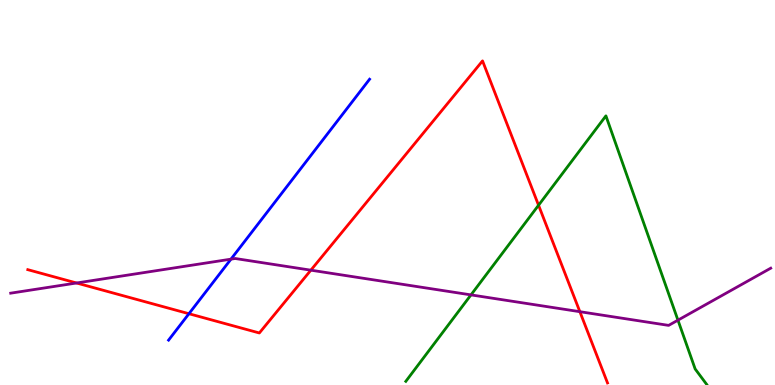[{'lines': ['blue', 'red'], 'intersections': [{'x': 2.44, 'y': 1.85}]}, {'lines': ['green', 'red'], 'intersections': [{'x': 6.95, 'y': 4.67}]}, {'lines': ['purple', 'red'], 'intersections': [{'x': 0.988, 'y': 2.65}, {'x': 4.01, 'y': 2.98}, {'x': 7.48, 'y': 1.9}]}, {'lines': ['blue', 'green'], 'intersections': []}, {'lines': ['blue', 'purple'], 'intersections': [{'x': 2.98, 'y': 3.27}]}, {'lines': ['green', 'purple'], 'intersections': [{'x': 6.08, 'y': 2.34}, {'x': 8.75, 'y': 1.68}]}]